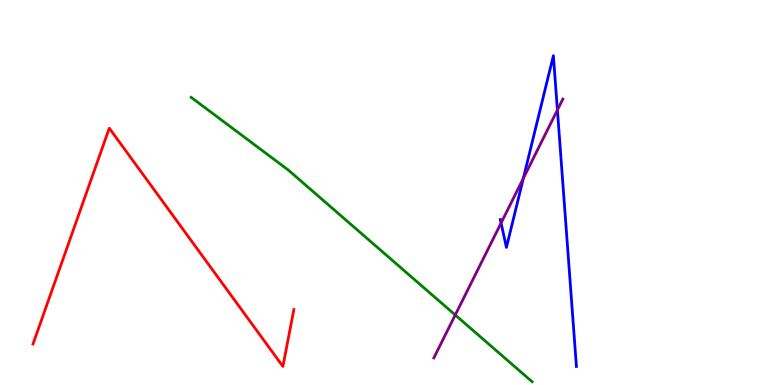[{'lines': ['blue', 'red'], 'intersections': []}, {'lines': ['green', 'red'], 'intersections': []}, {'lines': ['purple', 'red'], 'intersections': []}, {'lines': ['blue', 'green'], 'intersections': []}, {'lines': ['blue', 'purple'], 'intersections': [{'x': 6.47, 'y': 4.21}, {'x': 6.75, 'y': 5.37}, {'x': 7.19, 'y': 7.14}]}, {'lines': ['green', 'purple'], 'intersections': [{'x': 5.87, 'y': 1.82}]}]